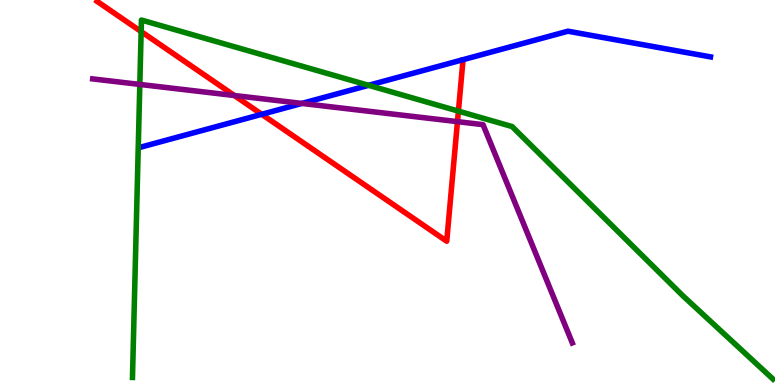[{'lines': ['blue', 'red'], 'intersections': [{'x': 3.38, 'y': 7.03}]}, {'lines': ['green', 'red'], 'intersections': [{'x': 1.82, 'y': 9.18}, {'x': 5.92, 'y': 7.11}]}, {'lines': ['purple', 'red'], 'intersections': [{'x': 3.02, 'y': 7.52}, {'x': 5.9, 'y': 6.84}]}, {'lines': ['blue', 'green'], 'intersections': [{'x': 4.76, 'y': 7.78}]}, {'lines': ['blue', 'purple'], 'intersections': [{'x': 3.9, 'y': 7.31}]}, {'lines': ['green', 'purple'], 'intersections': [{'x': 1.8, 'y': 7.81}]}]